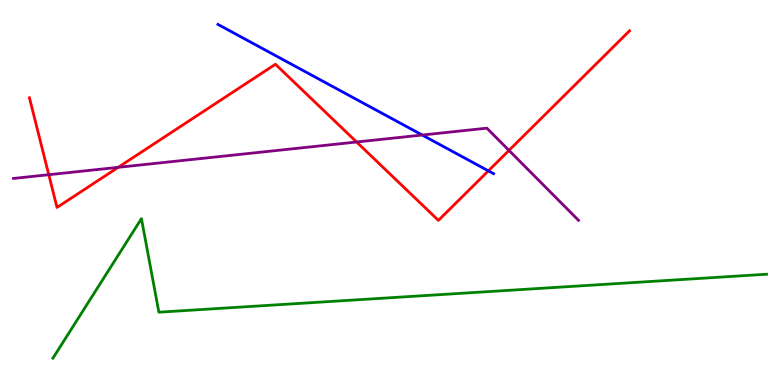[{'lines': ['blue', 'red'], 'intersections': [{'x': 6.3, 'y': 5.56}]}, {'lines': ['green', 'red'], 'intersections': []}, {'lines': ['purple', 'red'], 'intersections': [{'x': 0.629, 'y': 5.46}, {'x': 1.53, 'y': 5.65}, {'x': 4.6, 'y': 6.31}, {'x': 6.57, 'y': 6.09}]}, {'lines': ['blue', 'green'], 'intersections': []}, {'lines': ['blue', 'purple'], 'intersections': [{'x': 5.45, 'y': 6.49}]}, {'lines': ['green', 'purple'], 'intersections': []}]